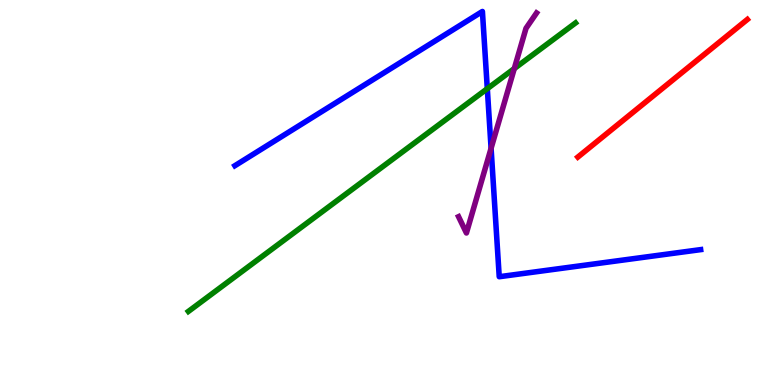[{'lines': ['blue', 'red'], 'intersections': []}, {'lines': ['green', 'red'], 'intersections': []}, {'lines': ['purple', 'red'], 'intersections': []}, {'lines': ['blue', 'green'], 'intersections': [{'x': 6.29, 'y': 7.7}]}, {'lines': ['blue', 'purple'], 'intersections': [{'x': 6.34, 'y': 6.15}]}, {'lines': ['green', 'purple'], 'intersections': [{'x': 6.64, 'y': 8.22}]}]